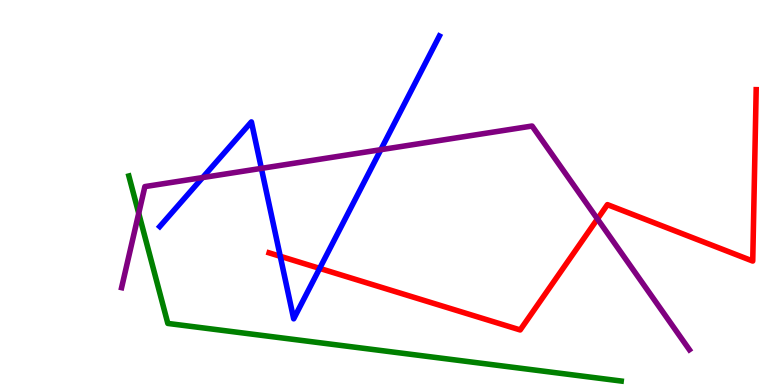[{'lines': ['blue', 'red'], 'intersections': [{'x': 3.62, 'y': 3.34}, {'x': 4.12, 'y': 3.03}]}, {'lines': ['green', 'red'], 'intersections': []}, {'lines': ['purple', 'red'], 'intersections': [{'x': 7.71, 'y': 4.31}]}, {'lines': ['blue', 'green'], 'intersections': []}, {'lines': ['blue', 'purple'], 'intersections': [{'x': 2.61, 'y': 5.39}, {'x': 3.37, 'y': 5.63}, {'x': 4.91, 'y': 6.11}]}, {'lines': ['green', 'purple'], 'intersections': [{'x': 1.79, 'y': 4.46}]}]